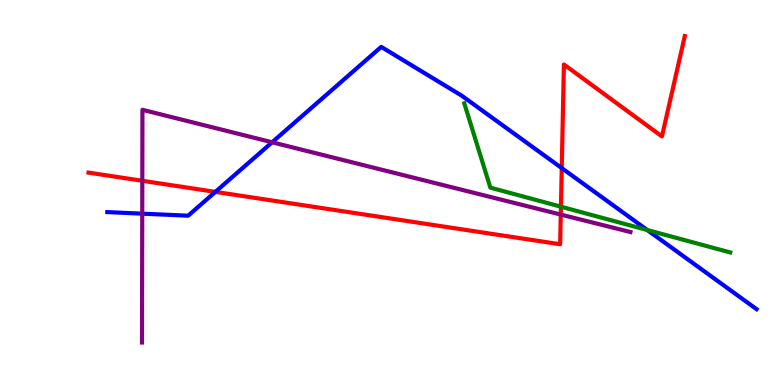[{'lines': ['blue', 'red'], 'intersections': [{'x': 2.78, 'y': 5.02}, {'x': 7.25, 'y': 5.63}]}, {'lines': ['green', 'red'], 'intersections': [{'x': 7.24, 'y': 4.63}]}, {'lines': ['purple', 'red'], 'intersections': [{'x': 1.84, 'y': 5.3}, {'x': 7.24, 'y': 4.43}]}, {'lines': ['blue', 'green'], 'intersections': [{'x': 8.35, 'y': 4.03}]}, {'lines': ['blue', 'purple'], 'intersections': [{'x': 1.84, 'y': 4.45}, {'x': 3.51, 'y': 6.3}]}, {'lines': ['green', 'purple'], 'intersections': []}]